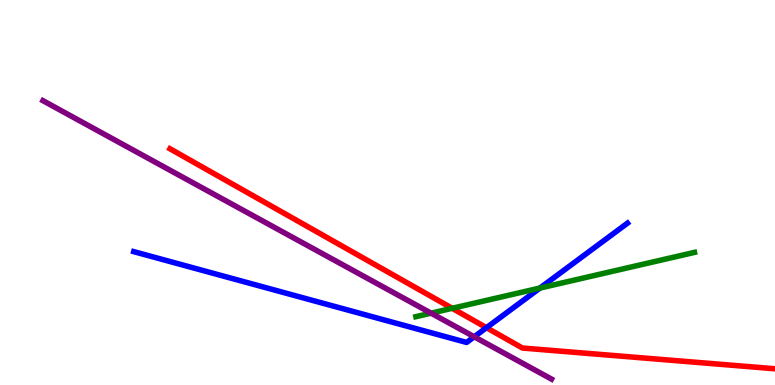[{'lines': ['blue', 'red'], 'intersections': [{'x': 6.28, 'y': 1.49}]}, {'lines': ['green', 'red'], 'intersections': [{'x': 5.83, 'y': 1.99}]}, {'lines': ['purple', 'red'], 'intersections': []}, {'lines': ['blue', 'green'], 'intersections': [{'x': 6.97, 'y': 2.52}]}, {'lines': ['blue', 'purple'], 'intersections': [{'x': 6.12, 'y': 1.25}]}, {'lines': ['green', 'purple'], 'intersections': [{'x': 5.56, 'y': 1.87}]}]